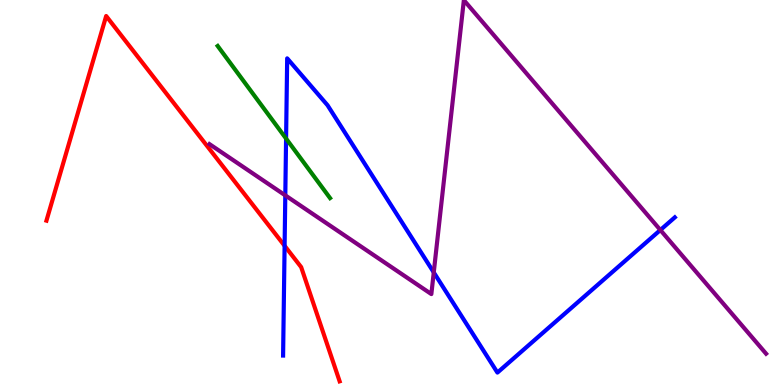[{'lines': ['blue', 'red'], 'intersections': [{'x': 3.67, 'y': 3.62}]}, {'lines': ['green', 'red'], 'intersections': []}, {'lines': ['purple', 'red'], 'intersections': []}, {'lines': ['blue', 'green'], 'intersections': [{'x': 3.69, 'y': 6.4}]}, {'lines': ['blue', 'purple'], 'intersections': [{'x': 3.68, 'y': 4.93}, {'x': 5.6, 'y': 2.92}, {'x': 8.52, 'y': 4.03}]}, {'lines': ['green', 'purple'], 'intersections': []}]